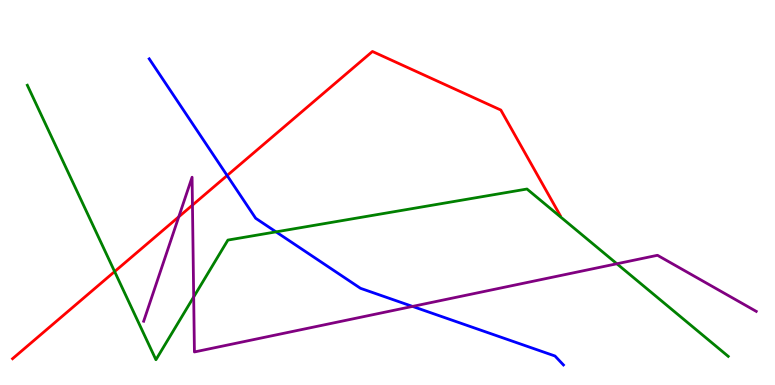[{'lines': ['blue', 'red'], 'intersections': [{'x': 2.93, 'y': 5.44}]}, {'lines': ['green', 'red'], 'intersections': [{'x': 1.48, 'y': 2.95}]}, {'lines': ['purple', 'red'], 'intersections': [{'x': 2.31, 'y': 4.37}, {'x': 2.48, 'y': 4.67}]}, {'lines': ['blue', 'green'], 'intersections': [{'x': 3.56, 'y': 3.98}]}, {'lines': ['blue', 'purple'], 'intersections': [{'x': 5.32, 'y': 2.04}]}, {'lines': ['green', 'purple'], 'intersections': [{'x': 2.5, 'y': 2.29}, {'x': 7.96, 'y': 3.15}]}]